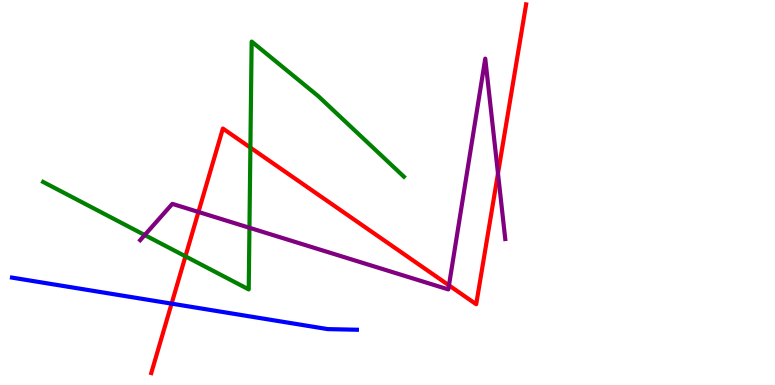[{'lines': ['blue', 'red'], 'intersections': [{'x': 2.21, 'y': 2.11}]}, {'lines': ['green', 'red'], 'intersections': [{'x': 2.39, 'y': 3.34}, {'x': 3.23, 'y': 6.17}]}, {'lines': ['purple', 'red'], 'intersections': [{'x': 2.56, 'y': 4.49}, {'x': 5.79, 'y': 2.59}, {'x': 6.43, 'y': 5.5}]}, {'lines': ['blue', 'green'], 'intersections': []}, {'lines': ['blue', 'purple'], 'intersections': []}, {'lines': ['green', 'purple'], 'intersections': [{'x': 1.87, 'y': 3.9}, {'x': 3.22, 'y': 4.08}]}]